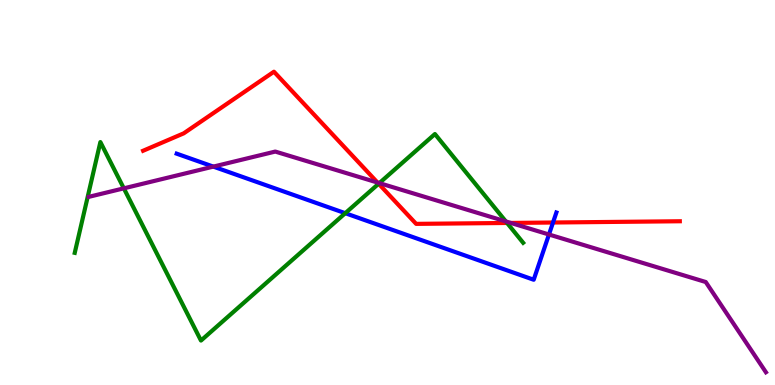[{'lines': ['blue', 'red'], 'intersections': [{'x': 7.14, 'y': 4.22}]}, {'lines': ['green', 'red'], 'intersections': [{'x': 4.89, 'y': 5.23}, {'x': 6.54, 'y': 4.21}]}, {'lines': ['purple', 'red'], 'intersections': [{'x': 4.87, 'y': 5.26}, {'x': 6.59, 'y': 4.21}]}, {'lines': ['blue', 'green'], 'intersections': [{'x': 4.45, 'y': 4.46}]}, {'lines': ['blue', 'purple'], 'intersections': [{'x': 2.75, 'y': 5.67}, {'x': 7.08, 'y': 3.91}]}, {'lines': ['green', 'purple'], 'intersections': [{'x': 1.6, 'y': 5.11}, {'x': 4.89, 'y': 5.24}, {'x': 6.53, 'y': 4.25}]}]